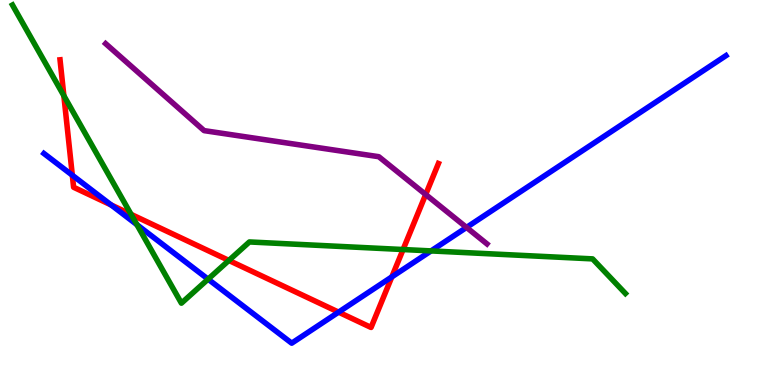[{'lines': ['blue', 'red'], 'intersections': [{'x': 0.933, 'y': 5.45}, {'x': 1.43, 'y': 4.68}, {'x': 4.37, 'y': 1.89}, {'x': 5.06, 'y': 2.81}]}, {'lines': ['green', 'red'], 'intersections': [{'x': 0.824, 'y': 7.51}, {'x': 1.69, 'y': 4.43}, {'x': 2.95, 'y': 3.24}, {'x': 5.2, 'y': 3.52}]}, {'lines': ['purple', 'red'], 'intersections': [{'x': 5.49, 'y': 4.95}]}, {'lines': ['blue', 'green'], 'intersections': [{'x': 1.77, 'y': 4.16}, {'x': 2.68, 'y': 2.75}, {'x': 5.56, 'y': 3.48}]}, {'lines': ['blue', 'purple'], 'intersections': [{'x': 6.02, 'y': 4.09}]}, {'lines': ['green', 'purple'], 'intersections': []}]